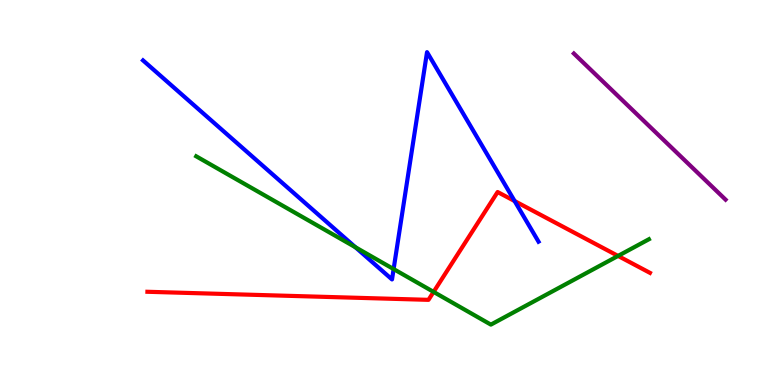[{'lines': ['blue', 'red'], 'intersections': [{'x': 6.64, 'y': 4.78}]}, {'lines': ['green', 'red'], 'intersections': [{'x': 5.59, 'y': 2.42}, {'x': 7.97, 'y': 3.35}]}, {'lines': ['purple', 'red'], 'intersections': []}, {'lines': ['blue', 'green'], 'intersections': [{'x': 4.59, 'y': 3.58}, {'x': 5.08, 'y': 3.01}]}, {'lines': ['blue', 'purple'], 'intersections': []}, {'lines': ['green', 'purple'], 'intersections': []}]